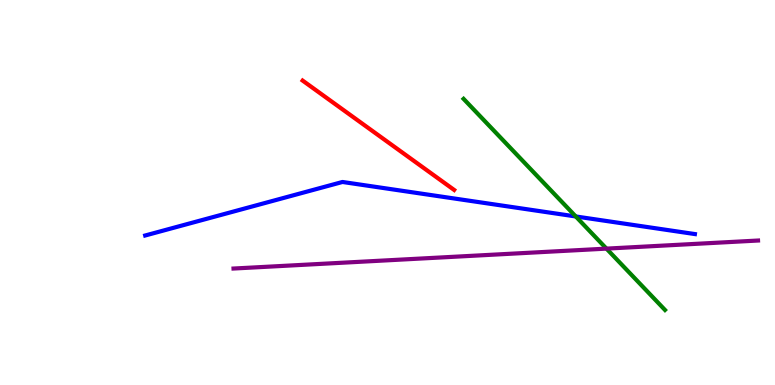[{'lines': ['blue', 'red'], 'intersections': []}, {'lines': ['green', 'red'], 'intersections': []}, {'lines': ['purple', 'red'], 'intersections': []}, {'lines': ['blue', 'green'], 'intersections': [{'x': 7.43, 'y': 4.38}]}, {'lines': ['blue', 'purple'], 'intersections': []}, {'lines': ['green', 'purple'], 'intersections': [{'x': 7.83, 'y': 3.54}]}]